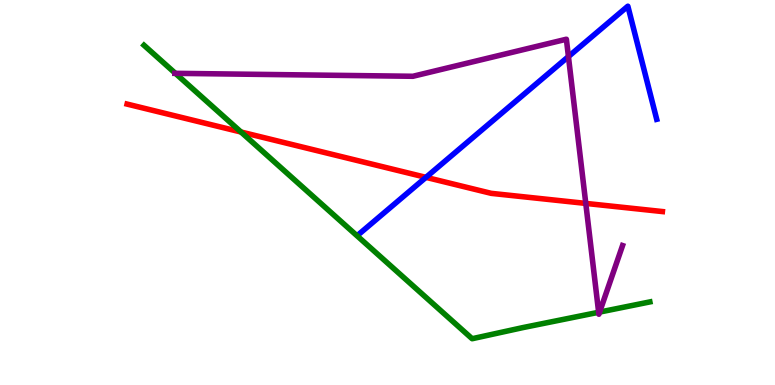[{'lines': ['blue', 'red'], 'intersections': [{'x': 5.5, 'y': 5.39}]}, {'lines': ['green', 'red'], 'intersections': [{'x': 3.11, 'y': 6.57}]}, {'lines': ['purple', 'red'], 'intersections': [{'x': 7.56, 'y': 4.72}]}, {'lines': ['blue', 'green'], 'intersections': []}, {'lines': ['blue', 'purple'], 'intersections': [{'x': 7.33, 'y': 8.53}]}, {'lines': ['green', 'purple'], 'intersections': [{'x': 2.26, 'y': 8.1}, {'x': 7.72, 'y': 1.89}, {'x': 7.74, 'y': 1.89}]}]